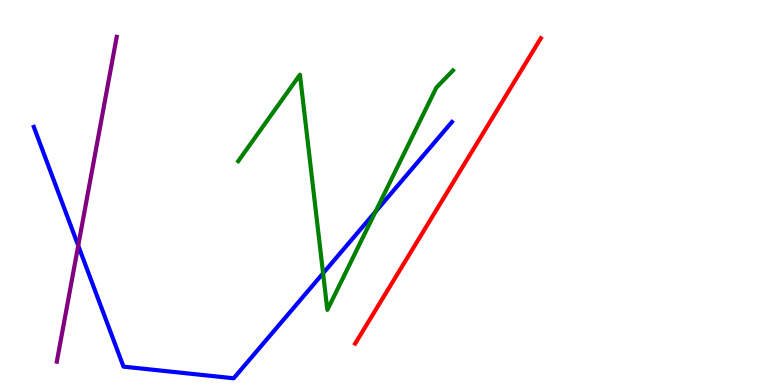[{'lines': ['blue', 'red'], 'intersections': []}, {'lines': ['green', 'red'], 'intersections': []}, {'lines': ['purple', 'red'], 'intersections': []}, {'lines': ['blue', 'green'], 'intersections': [{'x': 4.17, 'y': 2.9}, {'x': 4.85, 'y': 4.5}]}, {'lines': ['blue', 'purple'], 'intersections': [{'x': 1.01, 'y': 3.62}]}, {'lines': ['green', 'purple'], 'intersections': []}]